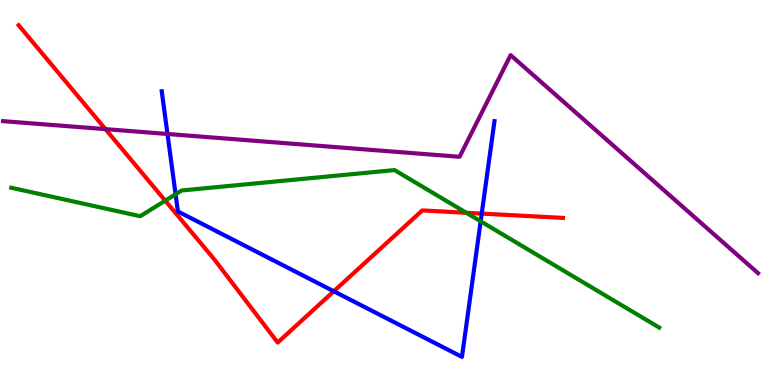[{'lines': ['blue', 'red'], 'intersections': [{'x': 4.31, 'y': 2.43}, {'x': 6.22, 'y': 4.45}]}, {'lines': ['green', 'red'], 'intersections': [{'x': 2.13, 'y': 4.79}, {'x': 6.02, 'y': 4.47}]}, {'lines': ['purple', 'red'], 'intersections': [{'x': 1.36, 'y': 6.65}]}, {'lines': ['blue', 'green'], 'intersections': [{'x': 2.27, 'y': 4.95}, {'x': 6.2, 'y': 4.25}]}, {'lines': ['blue', 'purple'], 'intersections': [{'x': 2.16, 'y': 6.52}]}, {'lines': ['green', 'purple'], 'intersections': []}]